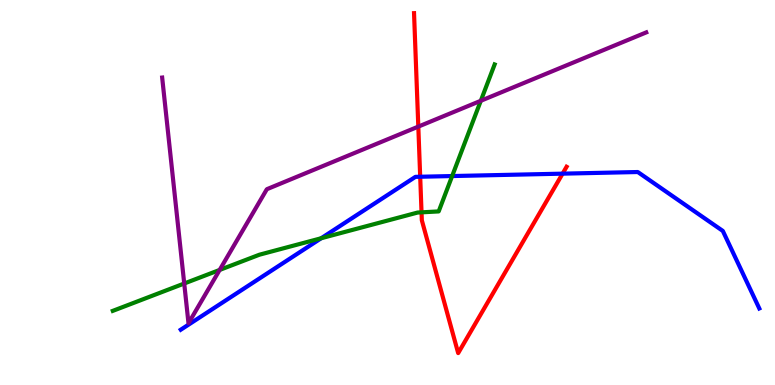[{'lines': ['blue', 'red'], 'intersections': [{'x': 5.42, 'y': 5.41}, {'x': 7.26, 'y': 5.49}]}, {'lines': ['green', 'red'], 'intersections': [{'x': 5.44, 'y': 4.48}]}, {'lines': ['purple', 'red'], 'intersections': [{'x': 5.4, 'y': 6.71}]}, {'lines': ['blue', 'green'], 'intersections': [{'x': 4.14, 'y': 3.81}, {'x': 5.83, 'y': 5.43}]}, {'lines': ['blue', 'purple'], 'intersections': []}, {'lines': ['green', 'purple'], 'intersections': [{'x': 2.38, 'y': 2.64}, {'x': 2.83, 'y': 2.99}, {'x': 6.2, 'y': 7.38}]}]